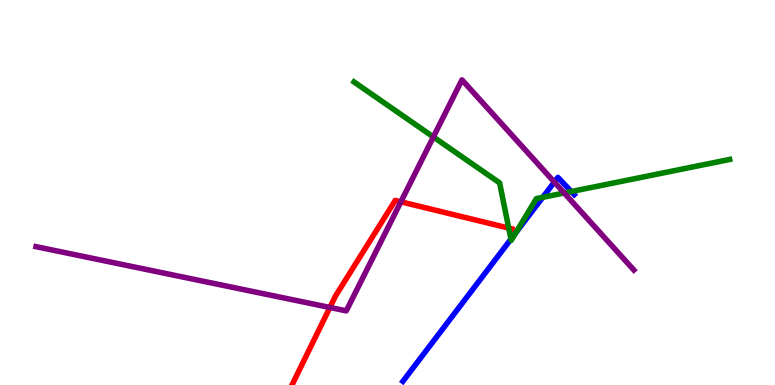[{'lines': ['blue', 'red'], 'intersections': []}, {'lines': ['green', 'red'], 'intersections': [{'x': 6.56, 'y': 4.08}]}, {'lines': ['purple', 'red'], 'intersections': [{'x': 4.26, 'y': 2.01}, {'x': 5.17, 'y': 4.76}]}, {'lines': ['blue', 'green'], 'intersections': [{'x': 6.59, 'y': 3.79}, {'x': 6.66, 'y': 3.96}, {'x': 7.0, 'y': 4.87}, {'x': 7.37, 'y': 5.02}]}, {'lines': ['blue', 'purple'], 'intersections': [{'x': 7.15, 'y': 5.27}]}, {'lines': ['green', 'purple'], 'intersections': [{'x': 5.59, 'y': 6.44}, {'x': 7.28, 'y': 4.99}]}]